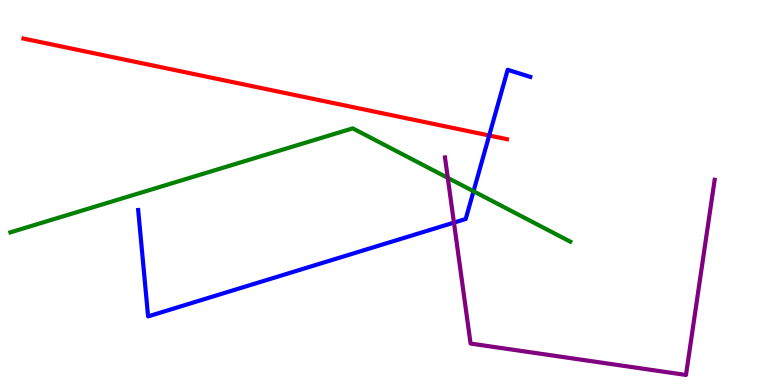[{'lines': ['blue', 'red'], 'intersections': [{'x': 6.31, 'y': 6.48}]}, {'lines': ['green', 'red'], 'intersections': []}, {'lines': ['purple', 'red'], 'intersections': []}, {'lines': ['blue', 'green'], 'intersections': [{'x': 6.11, 'y': 5.03}]}, {'lines': ['blue', 'purple'], 'intersections': [{'x': 5.86, 'y': 4.22}]}, {'lines': ['green', 'purple'], 'intersections': [{'x': 5.78, 'y': 5.38}]}]